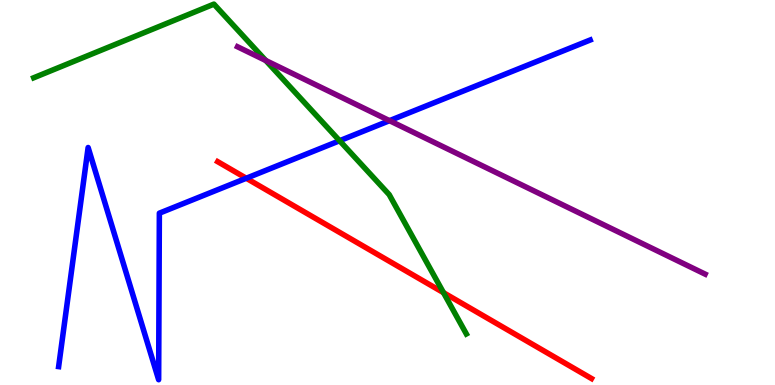[{'lines': ['blue', 'red'], 'intersections': [{'x': 3.18, 'y': 5.37}]}, {'lines': ['green', 'red'], 'intersections': [{'x': 5.72, 'y': 2.4}]}, {'lines': ['purple', 'red'], 'intersections': []}, {'lines': ['blue', 'green'], 'intersections': [{'x': 4.38, 'y': 6.34}]}, {'lines': ['blue', 'purple'], 'intersections': [{'x': 5.03, 'y': 6.87}]}, {'lines': ['green', 'purple'], 'intersections': [{'x': 3.43, 'y': 8.43}]}]